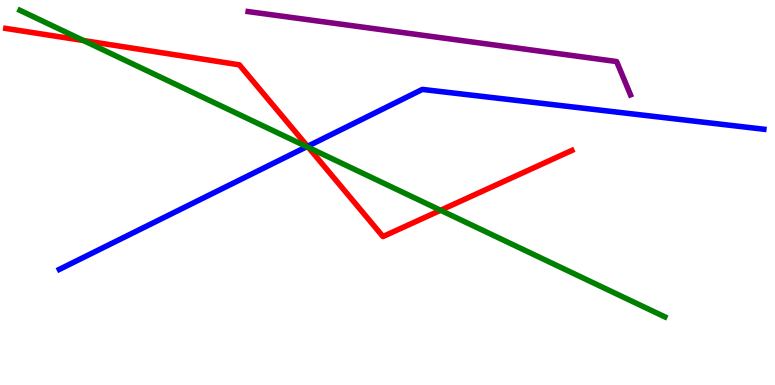[{'lines': ['blue', 'red'], 'intersections': [{'x': 3.97, 'y': 6.2}]}, {'lines': ['green', 'red'], 'intersections': [{'x': 1.08, 'y': 8.95}, {'x': 3.98, 'y': 6.17}, {'x': 5.68, 'y': 4.54}]}, {'lines': ['purple', 'red'], 'intersections': []}, {'lines': ['blue', 'green'], 'intersections': [{'x': 3.96, 'y': 6.19}]}, {'lines': ['blue', 'purple'], 'intersections': []}, {'lines': ['green', 'purple'], 'intersections': []}]